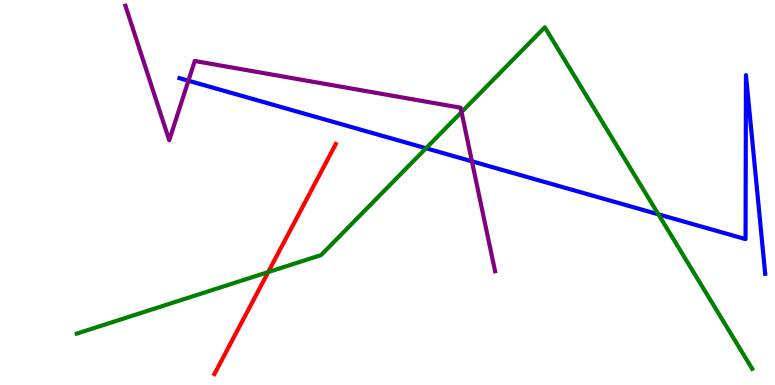[{'lines': ['blue', 'red'], 'intersections': []}, {'lines': ['green', 'red'], 'intersections': [{'x': 3.46, 'y': 2.93}]}, {'lines': ['purple', 'red'], 'intersections': []}, {'lines': ['blue', 'green'], 'intersections': [{'x': 5.5, 'y': 6.15}, {'x': 8.5, 'y': 4.43}]}, {'lines': ['blue', 'purple'], 'intersections': [{'x': 2.43, 'y': 7.9}, {'x': 6.09, 'y': 5.81}]}, {'lines': ['green', 'purple'], 'intersections': [{'x': 5.96, 'y': 7.09}]}]